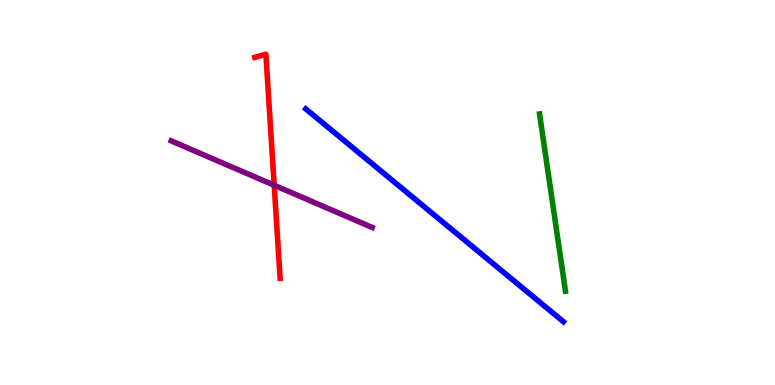[{'lines': ['blue', 'red'], 'intersections': []}, {'lines': ['green', 'red'], 'intersections': []}, {'lines': ['purple', 'red'], 'intersections': [{'x': 3.54, 'y': 5.19}]}, {'lines': ['blue', 'green'], 'intersections': []}, {'lines': ['blue', 'purple'], 'intersections': []}, {'lines': ['green', 'purple'], 'intersections': []}]